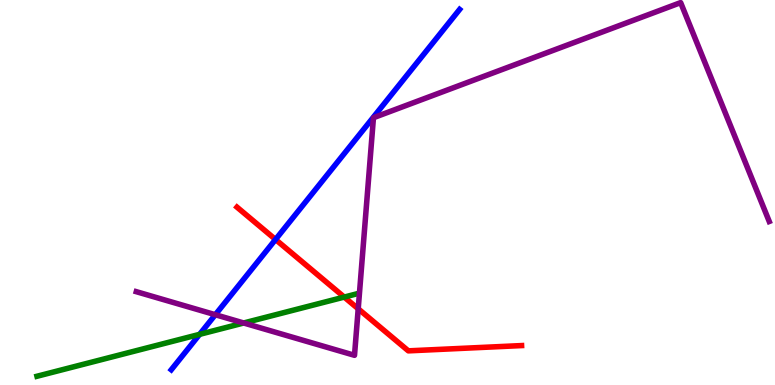[{'lines': ['blue', 'red'], 'intersections': [{'x': 3.56, 'y': 3.78}]}, {'lines': ['green', 'red'], 'intersections': [{'x': 4.44, 'y': 2.28}]}, {'lines': ['purple', 'red'], 'intersections': [{'x': 4.62, 'y': 1.98}]}, {'lines': ['blue', 'green'], 'intersections': [{'x': 2.58, 'y': 1.32}]}, {'lines': ['blue', 'purple'], 'intersections': [{'x': 2.78, 'y': 1.83}]}, {'lines': ['green', 'purple'], 'intersections': [{'x': 3.14, 'y': 1.61}]}]